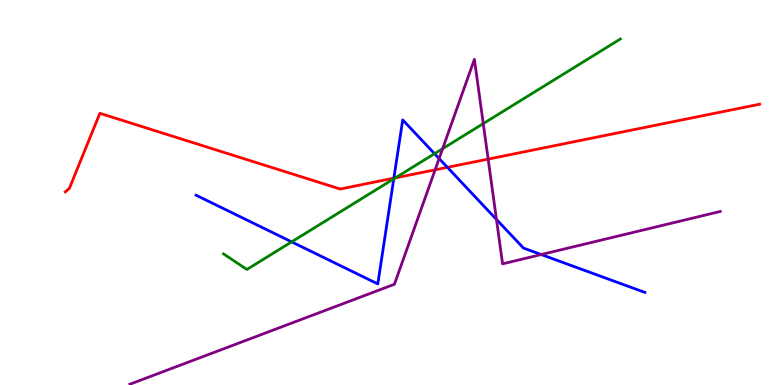[{'lines': ['blue', 'red'], 'intersections': [{'x': 5.08, 'y': 5.37}, {'x': 5.77, 'y': 5.65}]}, {'lines': ['green', 'red'], 'intersections': [{'x': 5.1, 'y': 5.38}]}, {'lines': ['purple', 'red'], 'intersections': [{'x': 5.61, 'y': 5.59}, {'x': 6.3, 'y': 5.87}]}, {'lines': ['blue', 'green'], 'intersections': [{'x': 3.76, 'y': 3.72}, {'x': 5.08, 'y': 5.35}, {'x': 5.61, 'y': 6.01}]}, {'lines': ['blue', 'purple'], 'intersections': [{'x': 5.67, 'y': 5.88}, {'x': 6.41, 'y': 4.3}, {'x': 6.98, 'y': 3.39}]}, {'lines': ['green', 'purple'], 'intersections': [{'x': 5.71, 'y': 6.14}, {'x': 6.24, 'y': 6.79}]}]